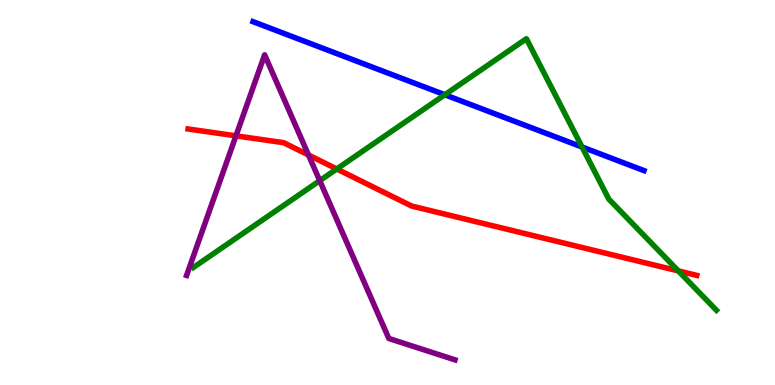[{'lines': ['blue', 'red'], 'intersections': []}, {'lines': ['green', 'red'], 'intersections': [{'x': 4.35, 'y': 5.61}, {'x': 8.75, 'y': 2.96}]}, {'lines': ['purple', 'red'], 'intersections': [{'x': 3.04, 'y': 6.47}, {'x': 3.98, 'y': 5.97}]}, {'lines': ['blue', 'green'], 'intersections': [{'x': 5.74, 'y': 7.54}, {'x': 7.51, 'y': 6.18}]}, {'lines': ['blue', 'purple'], 'intersections': []}, {'lines': ['green', 'purple'], 'intersections': [{'x': 4.13, 'y': 5.31}]}]